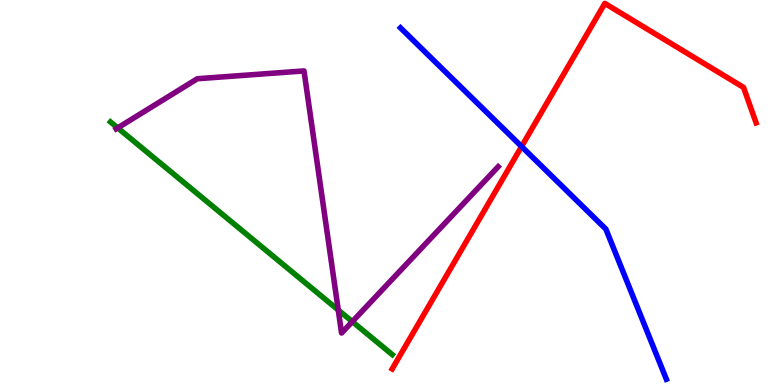[{'lines': ['blue', 'red'], 'intersections': [{'x': 6.73, 'y': 6.19}]}, {'lines': ['green', 'red'], 'intersections': []}, {'lines': ['purple', 'red'], 'intersections': []}, {'lines': ['blue', 'green'], 'intersections': []}, {'lines': ['blue', 'purple'], 'intersections': []}, {'lines': ['green', 'purple'], 'intersections': [{'x': 1.52, 'y': 6.68}, {'x': 4.36, 'y': 1.95}, {'x': 4.55, 'y': 1.65}]}]